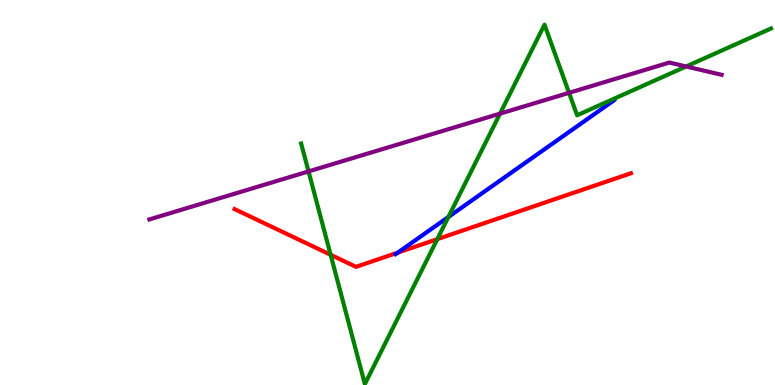[{'lines': ['blue', 'red'], 'intersections': [{'x': 5.13, 'y': 3.44}]}, {'lines': ['green', 'red'], 'intersections': [{'x': 4.27, 'y': 3.38}, {'x': 5.64, 'y': 3.79}]}, {'lines': ['purple', 'red'], 'intersections': []}, {'lines': ['blue', 'green'], 'intersections': [{'x': 5.79, 'y': 4.36}]}, {'lines': ['blue', 'purple'], 'intersections': []}, {'lines': ['green', 'purple'], 'intersections': [{'x': 3.98, 'y': 5.55}, {'x': 6.45, 'y': 7.05}, {'x': 7.34, 'y': 7.59}, {'x': 8.85, 'y': 8.27}]}]